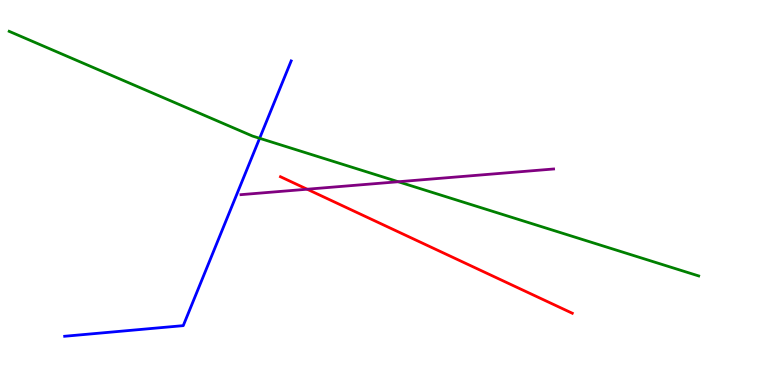[{'lines': ['blue', 'red'], 'intersections': []}, {'lines': ['green', 'red'], 'intersections': []}, {'lines': ['purple', 'red'], 'intersections': [{'x': 3.96, 'y': 5.09}]}, {'lines': ['blue', 'green'], 'intersections': [{'x': 3.35, 'y': 6.41}]}, {'lines': ['blue', 'purple'], 'intersections': []}, {'lines': ['green', 'purple'], 'intersections': [{'x': 5.14, 'y': 5.28}]}]